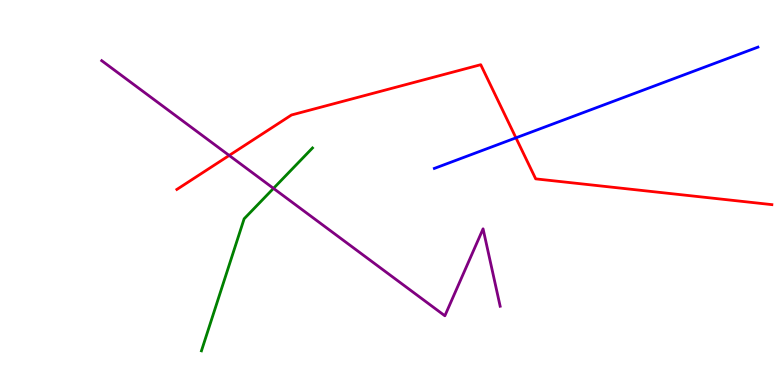[{'lines': ['blue', 'red'], 'intersections': [{'x': 6.66, 'y': 6.42}]}, {'lines': ['green', 'red'], 'intersections': []}, {'lines': ['purple', 'red'], 'intersections': [{'x': 2.96, 'y': 5.96}]}, {'lines': ['blue', 'green'], 'intersections': []}, {'lines': ['blue', 'purple'], 'intersections': []}, {'lines': ['green', 'purple'], 'intersections': [{'x': 3.53, 'y': 5.11}]}]